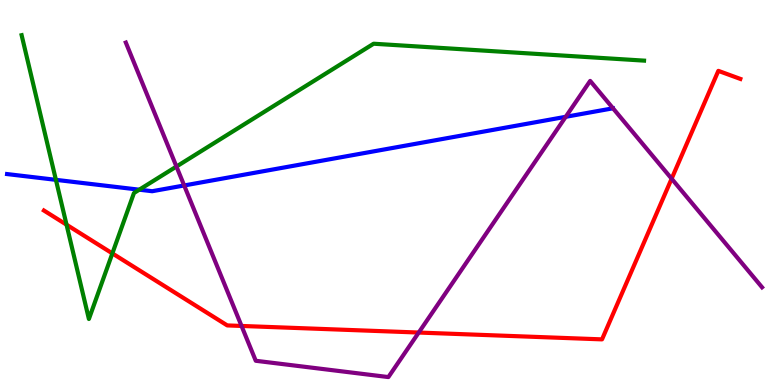[{'lines': ['blue', 'red'], 'intersections': []}, {'lines': ['green', 'red'], 'intersections': [{'x': 0.859, 'y': 4.16}, {'x': 1.45, 'y': 3.42}]}, {'lines': ['purple', 'red'], 'intersections': [{'x': 3.12, 'y': 1.53}, {'x': 5.4, 'y': 1.36}, {'x': 8.67, 'y': 5.36}]}, {'lines': ['blue', 'green'], 'intersections': [{'x': 0.721, 'y': 5.33}, {'x': 1.8, 'y': 5.07}]}, {'lines': ['blue', 'purple'], 'intersections': [{'x': 2.38, 'y': 5.18}, {'x': 7.3, 'y': 6.97}]}, {'lines': ['green', 'purple'], 'intersections': [{'x': 2.28, 'y': 5.67}]}]